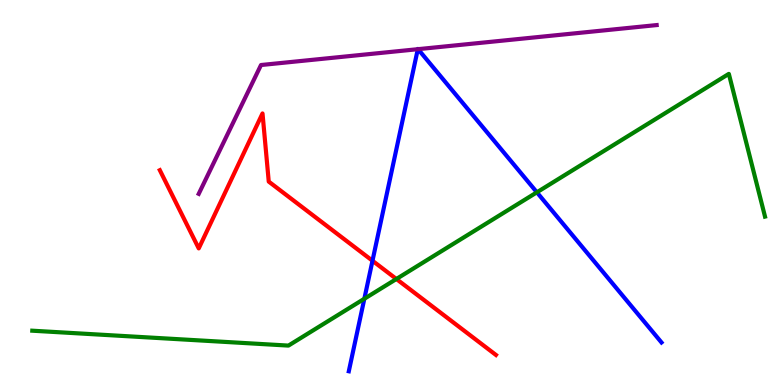[{'lines': ['blue', 'red'], 'intersections': [{'x': 4.81, 'y': 3.23}]}, {'lines': ['green', 'red'], 'intersections': [{'x': 5.11, 'y': 2.75}]}, {'lines': ['purple', 'red'], 'intersections': []}, {'lines': ['blue', 'green'], 'intersections': [{'x': 4.7, 'y': 2.24}, {'x': 6.93, 'y': 5.0}]}, {'lines': ['blue', 'purple'], 'intersections': [{'x': 5.39, 'y': 8.72}, {'x': 5.39, 'y': 8.72}]}, {'lines': ['green', 'purple'], 'intersections': []}]